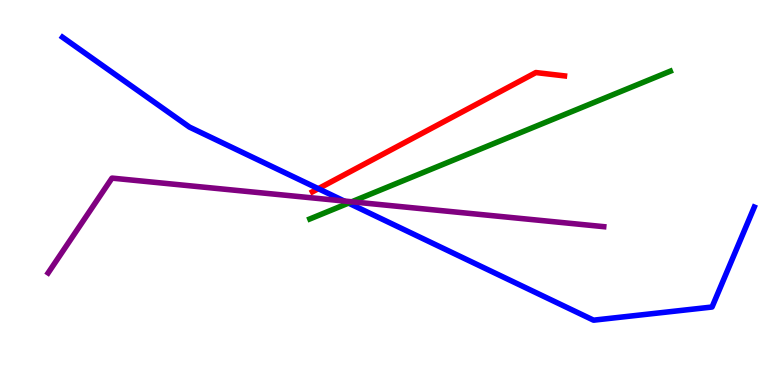[{'lines': ['blue', 'red'], 'intersections': [{'x': 4.11, 'y': 5.1}]}, {'lines': ['green', 'red'], 'intersections': []}, {'lines': ['purple', 'red'], 'intersections': []}, {'lines': ['blue', 'green'], 'intersections': [{'x': 4.5, 'y': 4.72}]}, {'lines': ['blue', 'purple'], 'intersections': [{'x': 4.44, 'y': 4.78}]}, {'lines': ['green', 'purple'], 'intersections': [{'x': 4.54, 'y': 4.76}]}]